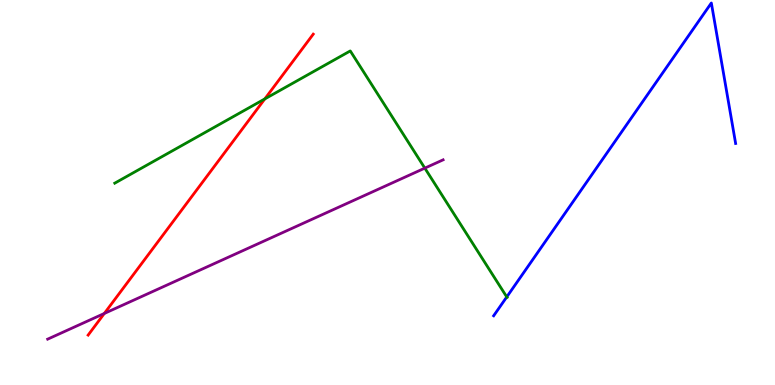[{'lines': ['blue', 'red'], 'intersections': []}, {'lines': ['green', 'red'], 'intersections': [{'x': 3.42, 'y': 7.43}]}, {'lines': ['purple', 'red'], 'intersections': [{'x': 1.35, 'y': 1.86}]}, {'lines': ['blue', 'green'], 'intersections': [{'x': 6.54, 'y': 2.29}]}, {'lines': ['blue', 'purple'], 'intersections': []}, {'lines': ['green', 'purple'], 'intersections': [{'x': 5.48, 'y': 5.63}]}]